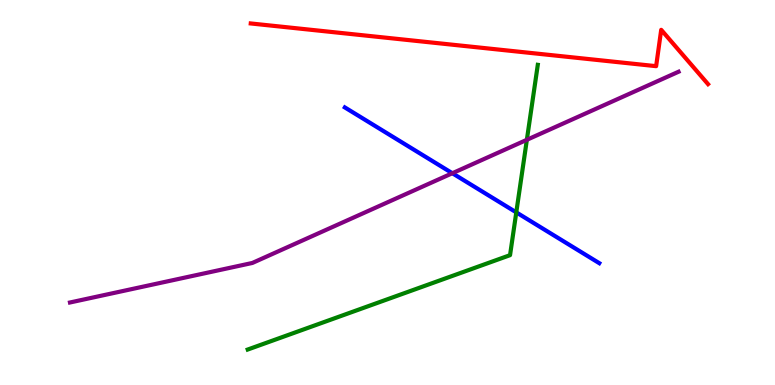[{'lines': ['blue', 'red'], 'intersections': []}, {'lines': ['green', 'red'], 'intersections': []}, {'lines': ['purple', 'red'], 'intersections': []}, {'lines': ['blue', 'green'], 'intersections': [{'x': 6.66, 'y': 4.48}]}, {'lines': ['blue', 'purple'], 'intersections': [{'x': 5.84, 'y': 5.5}]}, {'lines': ['green', 'purple'], 'intersections': [{'x': 6.8, 'y': 6.37}]}]